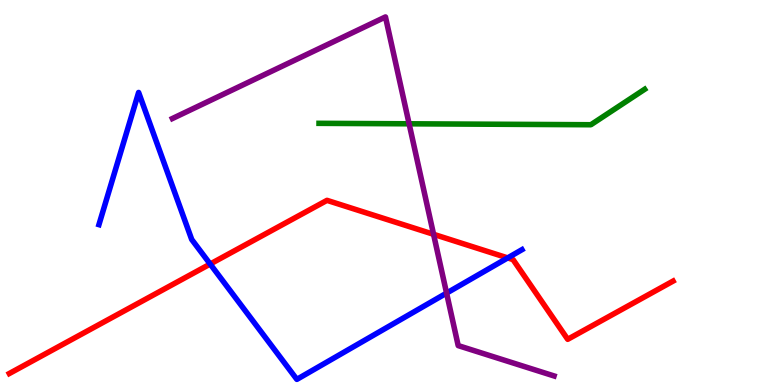[{'lines': ['blue', 'red'], 'intersections': [{'x': 2.71, 'y': 3.14}, {'x': 6.55, 'y': 3.3}]}, {'lines': ['green', 'red'], 'intersections': []}, {'lines': ['purple', 'red'], 'intersections': [{'x': 5.59, 'y': 3.91}]}, {'lines': ['blue', 'green'], 'intersections': []}, {'lines': ['blue', 'purple'], 'intersections': [{'x': 5.76, 'y': 2.39}]}, {'lines': ['green', 'purple'], 'intersections': [{'x': 5.28, 'y': 6.78}]}]